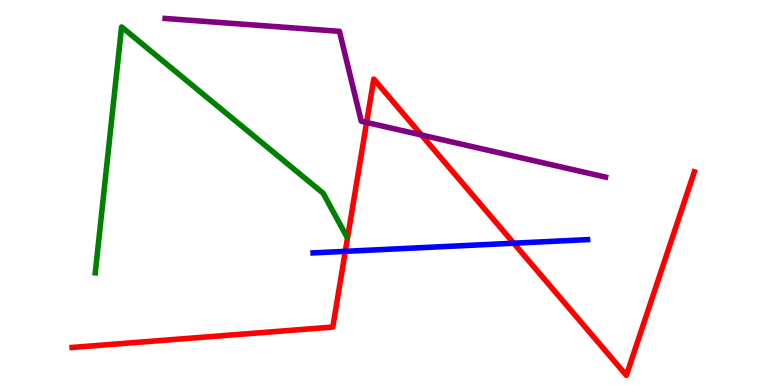[{'lines': ['blue', 'red'], 'intersections': [{'x': 4.46, 'y': 3.47}, {'x': 6.63, 'y': 3.68}]}, {'lines': ['green', 'red'], 'intersections': []}, {'lines': ['purple', 'red'], 'intersections': [{'x': 4.73, 'y': 6.82}, {'x': 5.44, 'y': 6.49}]}, {'lines': ['blue', 'green'], 'intersections': []}, {'lines': ['blue', 'purple'], 'intersections': []}, {'lines': ['green', 'purple'], 'intersections': []}]